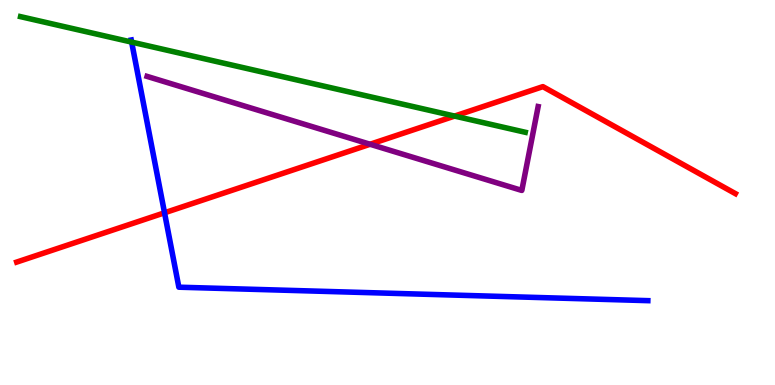[{'lines': ['blue', 'red'], 'intersections': [{'x': 2.12, 'y': 4.47}]}, {'lines': ['green', 'red'], 'intersections': [{'x': 5.87, 'y': 6.98}]}, {'lines': ['purple', 'red'], 'intersections': [{'x': 4.78, 'y': 6.25}]}, {'lines': ['blue', 'green'], 'intersections': [{'x': 1.7, 'y': 8.91}]}, {'lines': ['blue', 'purple'], 'intersections': []}, {'lines': ['green', 'purple'], 'intersections': []}]